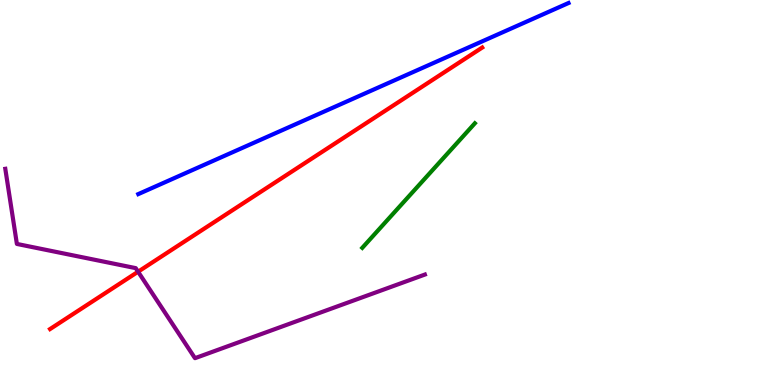[{'lines': ['blue', 'red'], 'intersections': []}, {'lines': ['green', 'red'], 'intersections': []}, {'lines': ['purple', 'red'], 'intersections': [{'x': 1.78, 'y': 2.94}]}, {'lines': ['blue', 'green'], 'intersections': []}, {'lines': ['blue', 'purple'], 'intersections': []}, {'lines': ['green', 'purple'], 'intersections': []}]